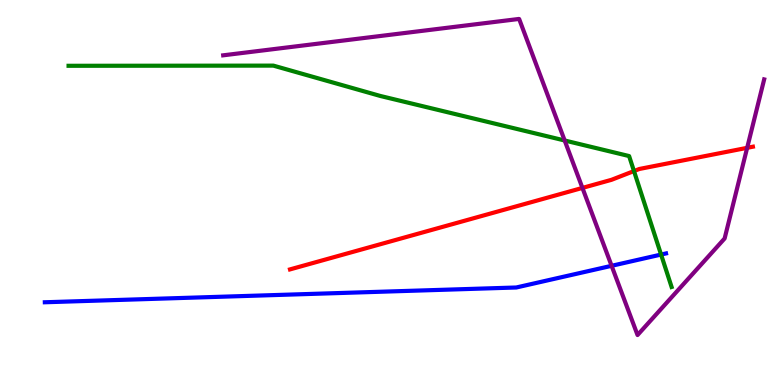[{'lines': ['blue', 'red'], 'intersections': []}, {'lines': ['green', 'red'], 'intersections': [{'x': 8.18, 'y': 5.56}]}, {'lines': ['purple', 'red'], 'intersections': [{'x': 7.52, 'y': 5.12}, {'x': 9.64, 'y': 6.16}]}, {'lines': ['blue', 'green'], 'intersections': [{'x': 8.53, 'y': 3.39}]}, {'lines': ['blue', 'purple'], 'intersections': [{'x': 7.89, 'y': 3.1}]}, {'lines': ['green', 'purple'], 'intersections': [{'x': 7.29, 'y': 6.35}]}]